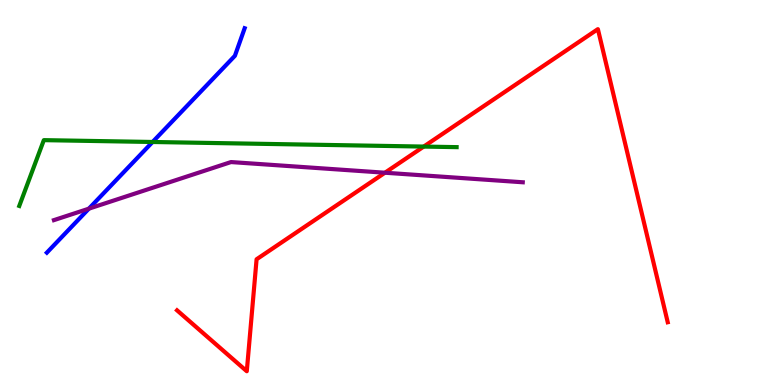[{'lines': ['blue', 'red'], 'intersections': []}, {'lines': ['green', 'red'], 'intersections': [{'x': 5.47, 'y': 6.19}]}, {'lines': ['purple', 'red'], 'intersections': [{'x': 4.97, 'y': 5.51}]}, {'lines': ['blue', 'green'], 'intersections': [{'x': 1.97, 'y': 6.31}]}, {'lines': ['blue', 'purple'], 'intersections': [{'x': 1.15, 'y': 4.58}]}, {'lines': ['green', 'purple'], 'intersections': []}]